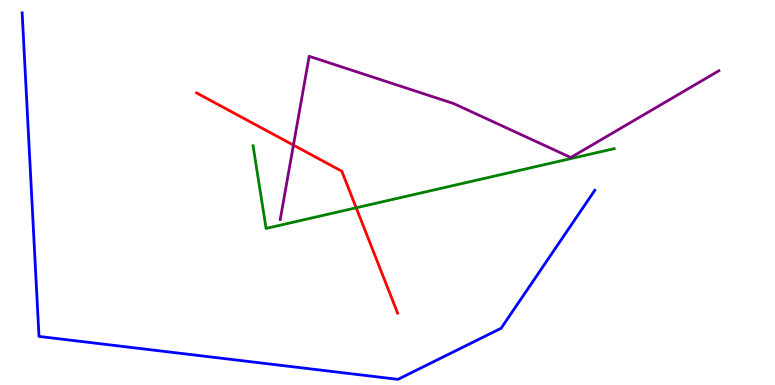[{'lines': ['blue', 'red'], 'intersections': []}, {'lines': ['green', 'red'], 'intersections': [{'x': 4.6, 'y': 4.6}]}, {'lines': ['purple', 'red'], 'intersections': [{'x': 3.79, 'y': 6.23}]}, {'lines': ['blue', 'green'], 'intersections': []}, {'lines': ['blue', 'purple'], 'intersections': []}, {'lines': ['green', 'purple'], 'intersections': []}]